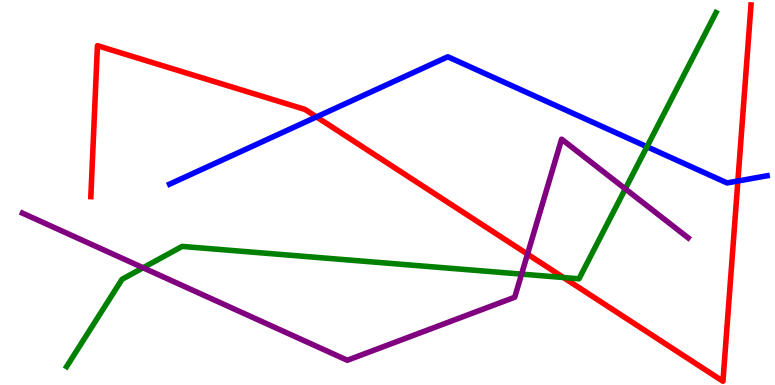[{'lines': ['blue', 'red'], 'intersections': [{'x': 4.08, 'y': 6.96}, {'x': 9.52, 'y': 5.3}]}, {'lines': ['green', 'red'], 'intersections': [{'x': 7.27, 'y': 2.79}]}, {'lines': ['purple', 'red'], 'intersections': [{'x': 6.81, 'y': 3.4}]}, {'lines': ['blue', 'green'], 'intersections': [{'x': 8.35, 'y': 6.19}]}, {'lines': ['blue', 'purple'], 'intersections': []}, {'lines': ['green', 'purple'], 'intersections': [{'x': 1.85, 'y': 3.04}, {'x': 6.73, 'y': 2.88}, {'x': 8.07, 'y': 5.09}]}]